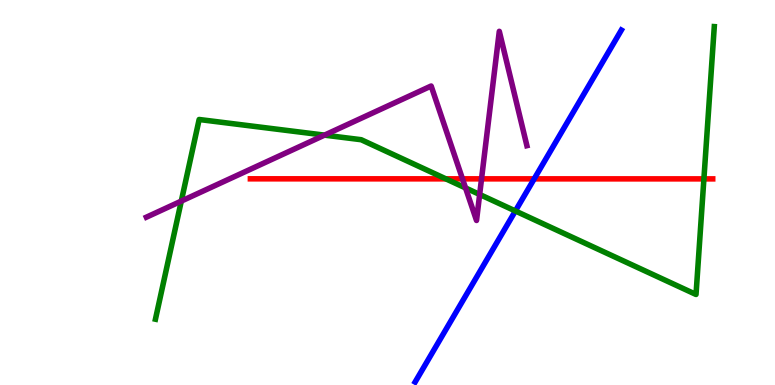[{'lines': ['blue', 'red'], 'intersections': [{'x': 6.89, 'y': 5.35}]}, {'lines': ['green', 'red'], 'intersections': [{'x': 5.75, 'y': 5.35}, {'x': 9.08, 'y': 5.35}]}, {'lines': ['purple', 'red'], 'intersections': [{'x': 5.97, 'y': 5.35}, {'x': 6.21, 'y': 5.35}]}, {'lines': ['blue', 'green'], 'intersections': [{'x': 6.65, 'y': 4.52}]}, {'lines': ['blue', 'purple'], 'intersections': []}, {'lines': ['green', 'purple'], 'intersections': [{'x': 2.34, 'y': 4.78}, {'x': 4.19, 'y': 6.49}, {'x': 6.01, 'y': 5.12}, {'x': 6.19, 'y': 4.95}]}]